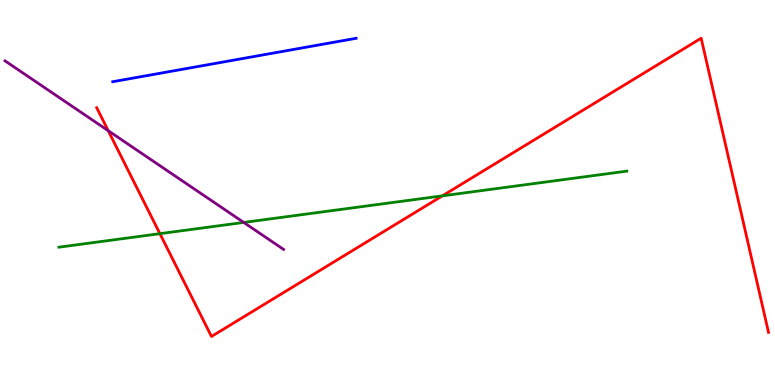[{'lines': ['blue', 'red'], 'intersections': []}, {'lines': ['green', 'red'], 'intersections': [{'x': 2.06, 'y': 3.93}, {'x': 5.71, 'y': 4.91}]}, {'lines': ['purple', 'red'], 'intersections': [{'x': 1.4, 'y': 6.6}]}, {'lines': ['blue', 'green'], 'intersections': []}, {'lines': ['blue', 'purple'], 'intersections': []}, {'lines': ['green', 'purple'], 'intersections': [{'x': 3.15, 'y': 4.22}]}]